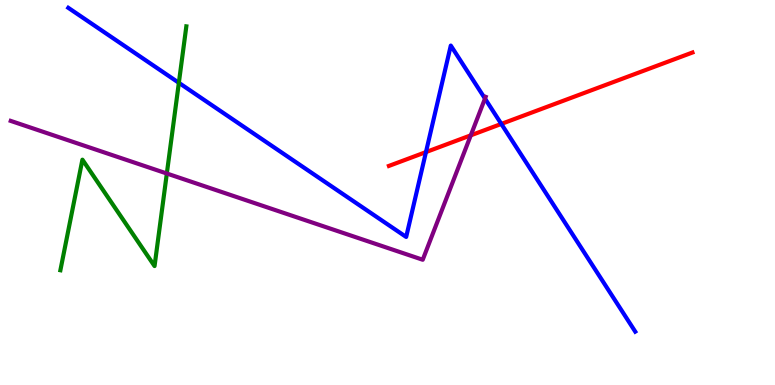[{'lines': ['blue', 'red'], 'intersections': [{'x': 5.5, 'y': 6.05}, {'x': 6.47, 'y': 6.78}]}, {'lines': ['green', 'red'], 'intersections': []}, {'lines': ['purple', 'red'], 'intersections': [{'x': 6.07, 'y': 6.48}]}, {'lines': ['blue', 'green'], 'intersections': [{'x': 2.31, 'y': 7.85}]}, {'lines': ['blue', 'purple'], 'intersections': [{'x': 6.26, 'y': 7.44}]}, {'lines': ['green', 'purple'], 'intersections': [{'x': 2.15, 'y': 5.49}]}]